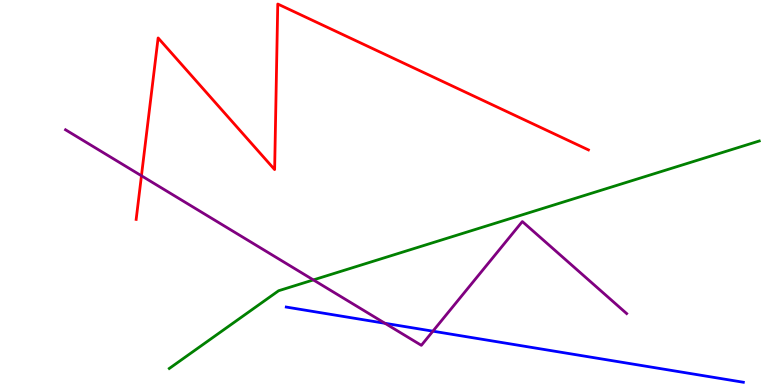[{'lines': ['blue', 'red'], 'intersections': []}, {'lines': ['green', 'red'], 'intersections': []}, {'lines': ['purple', 'red'], 'intersections': [{'x': 1.83, 'y': 5.43}]}, {'lines': ['blue', 'green'], 'intersections': []}, {'lines': ['blue', 'purple'], 'intersections': [{'x': 4.97, 'y': 1.6}, {'x': 5.59, 'y': 1.4}]}, {'lines': ['green', 'purple'], 'intersections': [{'x': 4.04, 'y': 2.73}]}]